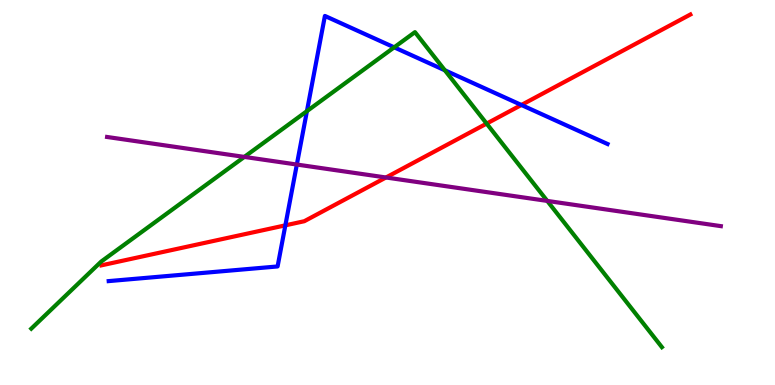[{'lines': ['blue', 'red'], 'intersections': [{'x': 3.68, 'y': 4.15}, {'x': 6.73, 'y': 7.27}]}, {'lines': ['green', 'red'], 'intersections': [{'x': 6.28, 'y': 6.79}]}, {'lines': ['purple', 'red'], 'intersections': [{'x': 4.98, 'y': 5.39}]}, {'lines': ['blue', 'green'], 'intersections': [{'x': 3.96, 'y': 7.11}, {'x': 5.09, 'y': 8.77}, {'x': 5.74, 'y': 8.17}]}, {'lines': ['blue', 'purple'], 'intersections': [{'x': 3.83, 'y': 5.73}]}, {'lines': ['green', 'purple'], 'intersections': [{'x': 3.15, 'y': 5.92}, {'x': 7.06, 'y': 4.78}]}]